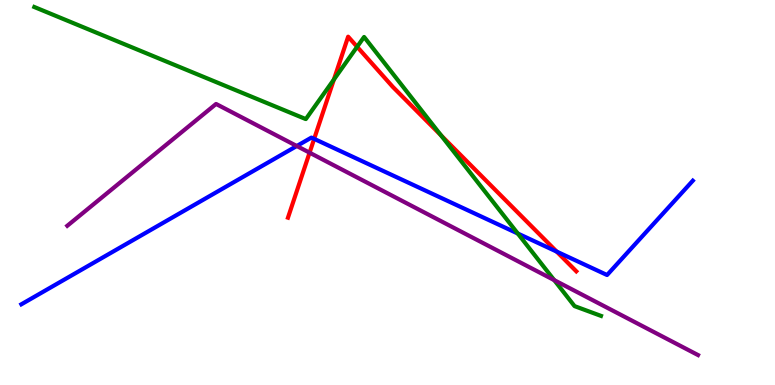[{'lines': ['blue', 'red'], 'intersections': [{'x': 4.05, 'y': 6.39}, {'x': 7.18, 'y': 3.46}]}, {'lines': ['green', 'red'], 'intersections': [{'x': 4.31, 'y': 7.93}, {'x': 4.61, 'y': 8.78}, {'x': 5.69, 'y': 6.48}]}, {'lines': ['purple', 'red'], 'intersections': [{'x': 3.99, 'y': 6.03}]}, {'lines': ['blue', 'green'], 'intersections': [{'x': 6.68, 'y': 3.93}]}, {'lines': ['blue', 'purple'], 'intersections': [{'x': 3.83, 'y': 6.21}]}, {'lines': ['green', 'purple'], 'intersections': [{'x': 7.15, 'y': 2.72}]}]